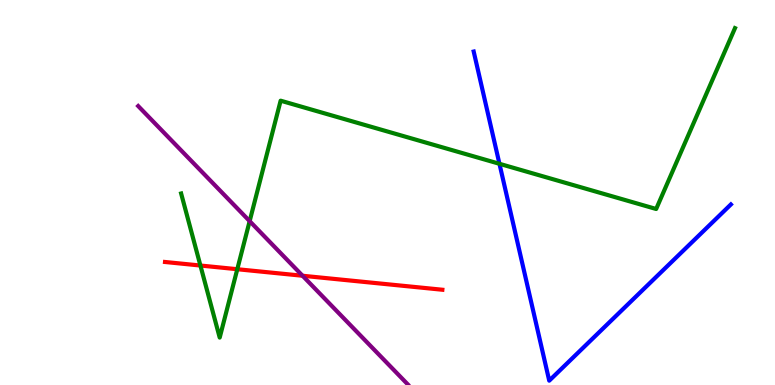[{'lines': ['blue', 'red'], 'intersections': []}, {'lines': ['green', 'red'], 'intersections': [{'x': 2.59, 'y': 3.1}, {'x': 3.06, 'y': 3.01}]}, {'lines': ['purple', 'red'], 'intersections': [{'x': 3.9, 'y': 2.84}]}, {'lines': ['blue', 'green'], 'intersections': [{'x': 6.44, 'y': 5.75}]}, {'lines': ['blue', 'purple'], 'intersections': []}, {'lines': ['green', 'purple'], 'intersections': [{'x': 3.22, 'y': 4.26}]}]